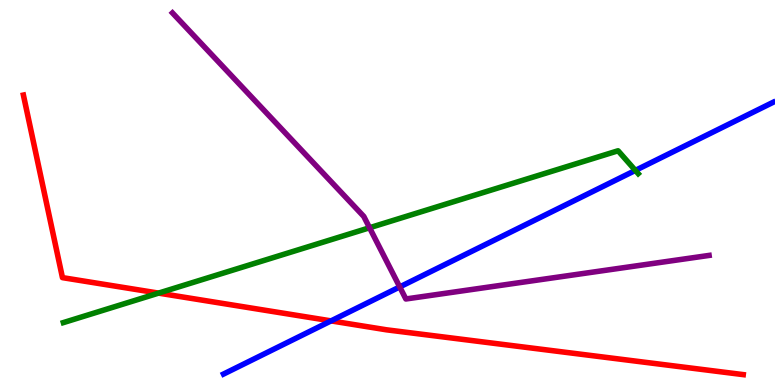[{'lines': ['blue', 'red'], 'intersections': [{'x': 4.27, 'y': 1.67}]}, {'lines': ['green', 'red'], 'intersections': [{'x': 2.05, 'y': 2.39}]}, {'lines': ['purple', 'red'], 'intersections': []}, {'lines': ['blue', 'green'], 'intersections': [{'x': 8.2, 'y': 5.57}]}, {'lines': ['blue', 'purple'], 'intersections': [{'x': 5.16, 'y': 2.55}]}, {'lines': ['green', 'purple'], 'intersections': [{'x': 4.77, 'y': 4.08}]}]